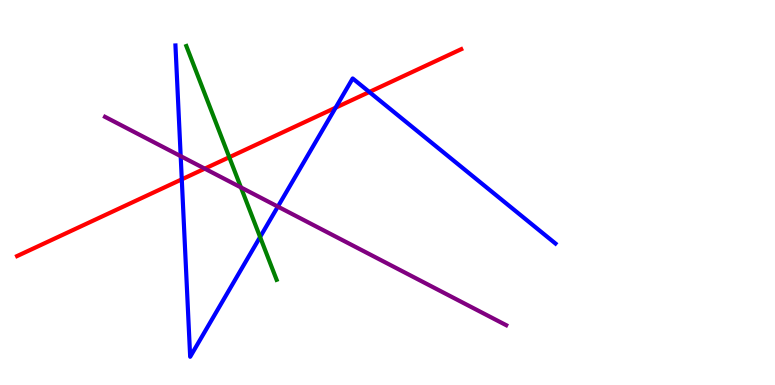[{'lines': ['blue', 'red'], 'intersections': [{'x': 2.35, 'y': 5.34}, {'x': 4.33, 'y': 7.2}, {'x': 4.77, 'y': 7.61}]}, {'lines': ['green', 'red'], 'intersections': [{'x': 2.96, 'y': 5.92}]}, {'lines': ['purple', 'red'], 'intersections': [{'x': 2.64, 'y': 5.62}]}, {'lines': ['blue', 'green'], 'intersections': [{'x': 3.36, 'y': 3.84}]}, {'lines': ['blue', 'purple'], 'intersections': [{'x': 2.33, 'y': 5.94}, {'x': 3.59, 'y': 4.63}]}, {'lines': ['green', 'purple'], 'intersections': [{'x': 3.11, 'y': 5.13}]}]